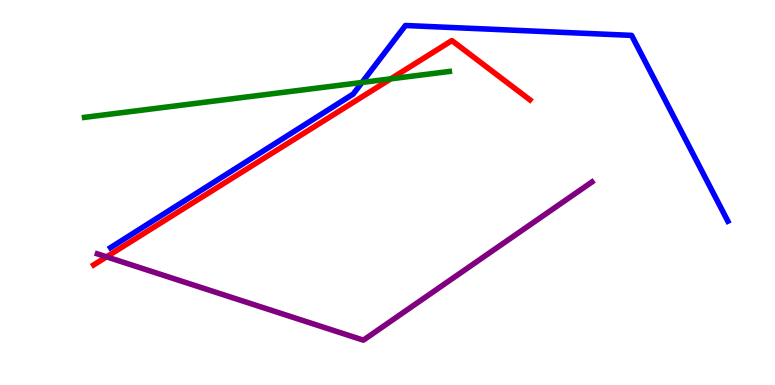[{'lines': ['blue', 'red'], 'intersections': []}, {'lines': ['green', 'red'], 'intersections': [{'x': 5.04, 'y': 7.95}]}, {'lines': ['purple', 'red'], 'intersections': [{'x': 1.37, 'y': 3.33}]}, {'lines': ['blue', 'green'], 'intersections': [{'x': 4.67, 'y': 7.86}]}, {'lines': ['blue', 'purple'], 'intersections': []}, {'lines': ['green', 'purple'], 'intersections': []}]